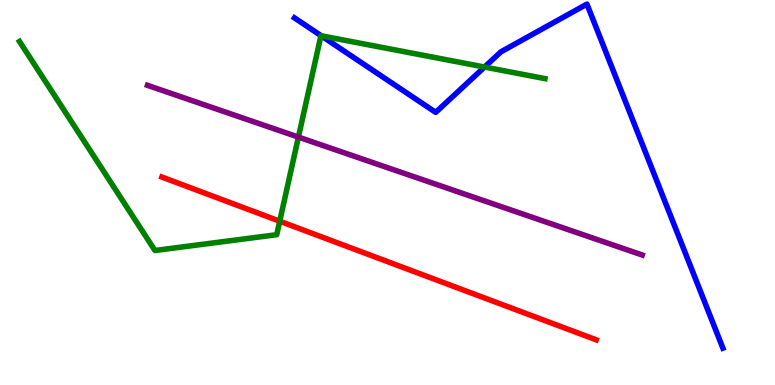[{'lines': ['blue', 'red'], 'intersections': []}, {'lines': ['green', 'red'], 'intersections': [{'x': 3.61, 'y': 4.25}]}, {'lines': ['purple', 'red'], 'intersections': []}, {'lines': ['blue', 'green'], 'intersections': [{'x': 4.14, 'y': 9.07}, {'x': 6.25, 'y': 8.26}]}, {'lines': ['blue', 'purple'], 'intersections': []}, {'lines': ['green', 'purple'], 'intersections': [{'x': 3.85, 'y': 6.44}]}]